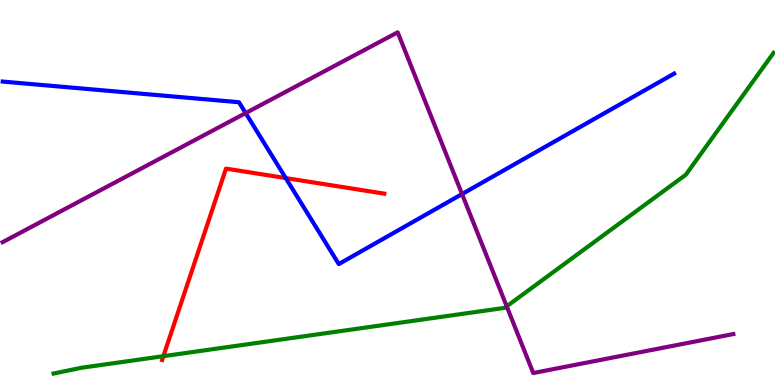[{'lines': ['blue', 'red'], 'intersections': [{'x': 3.69, 'y': 5.37}]}, {'lines': ['green', 'red'], 'intersections': [{'x': 2.11, 'y': 0.749}]}, {'lines': ['purple', 'red'], 'intersections': []}, {'lines': ['blue', 'green'], 'intersections': []}, {'lines': ['blue', 'purple'], 'intersections': [{'x': 3.17, 'y': 7.06}, {'x': 5.96, 'y': 4.96}]}, {'lines': ['green', 'purple'], 'intersections': [{'x': 6.54, 'y': 2.04}]}]